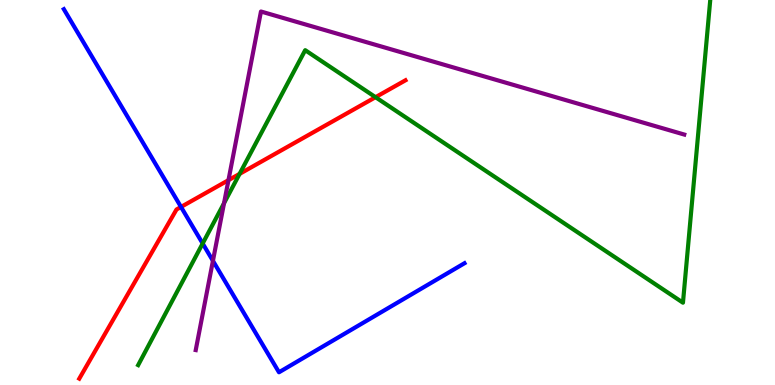[{'lines': ['blue', 'red'], 'intersections': [{'x': 2.34, 'y': 4.62}]}, {'lines': ['green', 'red'], 'intersections': [{'x': 3.09, 'y': 5.48}, {'x': 4.85, 'y': 7.48}]}, {'lines': ['purple', 'red'], 'intersections': [{'x': 2.95, 'y': 5.32}]}, {'lines': ['blue', 'green'], 'intersections': [{'x': 2.62, 'y': 3.68}]}, {'lines': ['blue', 'purple'], 'intersections': [{'x': 2.75, 'y': 3.23}]}, {'lines': ['green', 'purple'], 'intersections': [{'x': 2.89, 'y': 4.72}]}]